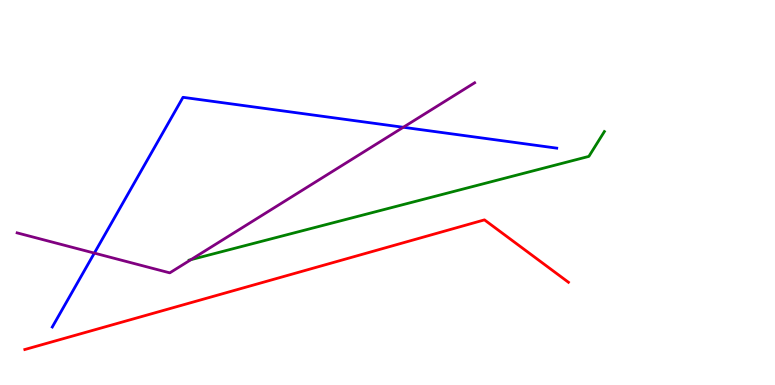[{'lines': ['blue', 'red'], 'intersections': []}, {'lines': ['green', 'red'], 'intersections': []}, {'lines': ['purple', 'red'], 'intersections': []}, {'lines': ['blue', 'green'], 'intersections': []}, {'lines': ['blue', 'purple'], 'intersections': [{'x': 1.22, 'y': 3.43}, {'x': 5.2, 'y': 6.69}]}, {'lines': ['green', 'purple'], 'intersections': [{'x': 2.46, 'y': 3.26}]}]